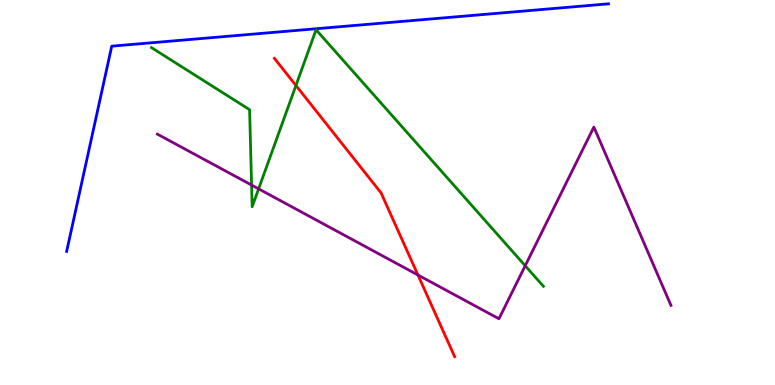[{'lines': ['blue', 'red'], 'intersections': []}, {'lines': ['green', 'red'], 'intersections': [{'x': 3.82, 'y': 7.78}]}, {'lines': ['purple', 'red'], 'intersections': [{'x': 5.39, 'y': 2.86}]}, {'lines': ['blue', 'green'], 'intersections': []}, {'lines': ['blue', 'purple'], 'intersections': []}, {'lines': ['green', 'purple'], 'intersections': [{'x': 3.25, 'y': 5.19}, {'x': 3.34, 'y': 5.09}, {'x': 6.78, 'y': 3.1}]}]